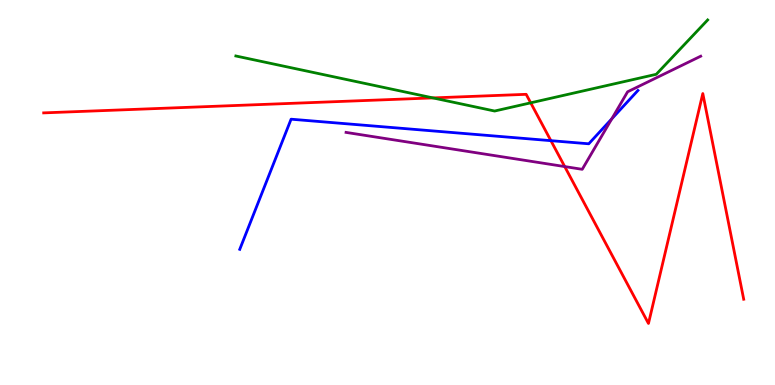[{'lines': ['blue', 'red'], 'intersections': [{'x': 7.11, 'y': 6.35}]}, {'lines': ['green', 'red'], 'intersections': [{'x': 5.59, 'y': 7.46}, {'x': 6.85, 'y': 7.33}]}, {'lines': ['purple', 'red'], 'intersections': [{'x': 7.29, 'y': 5.67}]}, {'lines': ['blue', 'green'], 'intersections': []}, {'lines': ['blue', 'purple'], 'intersections': [{'x': 7.89, 'y': 6.91}]}, {'lines': ['green', 'purple'], 'intersections': []}]